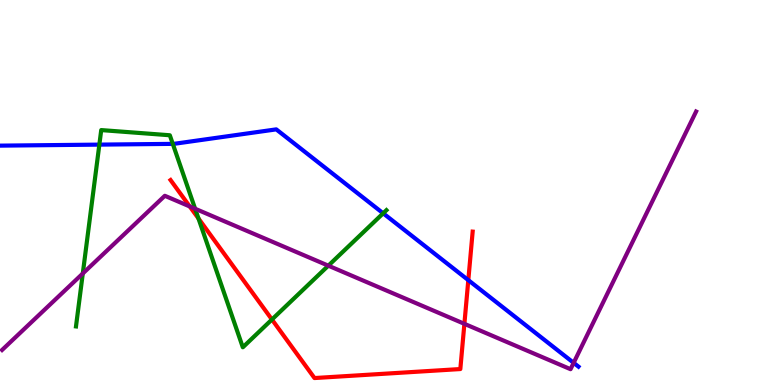[{'lines': ['blue', 'red'], 'intersections': [{'x': 6.04, 'y': 2.72}]}, {'lines': ['green', 'red'], 'intersections': [{'x': 2.56, 'y': 4.33}, {'x': 3.51, 'y': 1.7}]}, {'lines': ['purple', 'red'], 'intersections': [{'x': 2.45, 'y': 4.64}, {'x': 5.99, 'y': 1.59}]}, {'lines': ['blue', 'green'], 'intersections': [{'x': 1.28, 'y': 6.24}, {'x': 2.23, 'y': 6.26}, {'x': 4.94, 'y': 4.46}]}, {'lines': ['blue', 'purple'], 'intersections': [{'x': 7.4, 'y': 0.576}]}, {'lines': ['green', 'purple'], 'intersections': [{'x': 1.07, 'y': 2.9}, {'x': 2.52, 'y': 4.58}, {'x': 4.24, 'y': 3.1}]}]